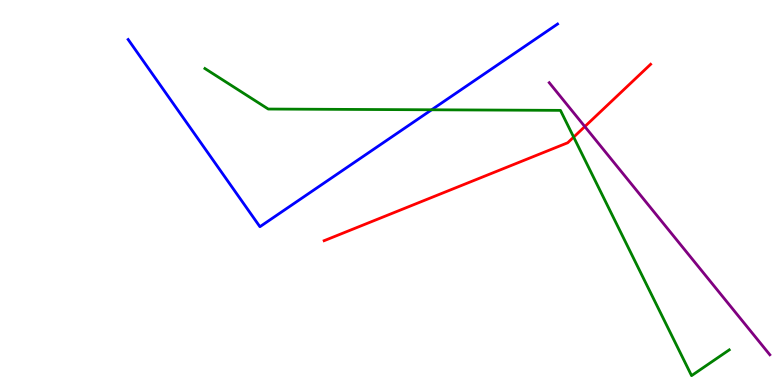[{'lines': ['blue', 'red'], 'intersections': []}, {'lines': ['green', 'red'], 'intersections': [{'x': 7.4, 'y': 6.44}]}, {'lines': ['purple', 'red'], 'intersections': [{'x': 7.55, 'y': 6.71}]}, {'lines': ['blue', 'green'], 'intersections': [{'x': 5.57, 'y': 7.15}]}, {'lines': ['blue', 'purple'], 'intersections': []}, {'lines': ['green', 'purple'], 'intersections': []}]